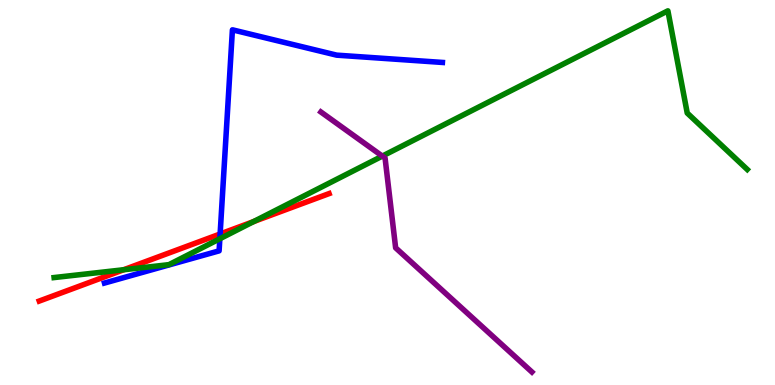[{'lines': ['blue', 'red'], 'intersections': [{'x': 2.84, 'y': 3.92}]}, {'lines': ['green', 'red'], 'intersections': [{'x': 1.6, 'y': 2.99}, {'x': 3.27, 'y': 4.24}]}, {'lines': ['purple', 'red'], 'intersections': []}, {'lines': ['blue', 'green'], 'intersections': [{'x': 2.84, 'y': 3.8}]}, {'lines': ['blue', 'purple'], 'intersections': []}, {'lines': ['green', 'purple'], 'intersections': [{'x': 4.93, 'y': 5.95}]}]